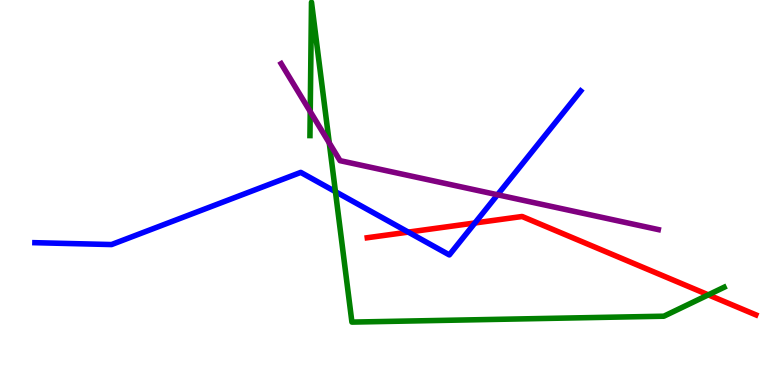[{'lines': ['blue', 'red'], 'intersections': [{'x': 5.27, 'y': 3.97}, {'x': 6.13, 'y': 4.21}]}, {'lines': ['green', 'red'], 'intersections': [{'x': 9.14, 'y': 2.34}]}, {'lines': ['purple', 'red'], 'intersections': []}, {'lines': ['blue', 'green'], 'intersections': [{'x': 4.33, 'y': 5.02}]}, {'lines': ['blue', 'purple'], 'intersections': [{'x': 6.42, 'y': 4.94}]}, {'lines': ['green', 'purple'], 'intersections': [{'x': 4.0, 'y': 7.1}, {'x': 4.25, 'y': 6.29}]}]